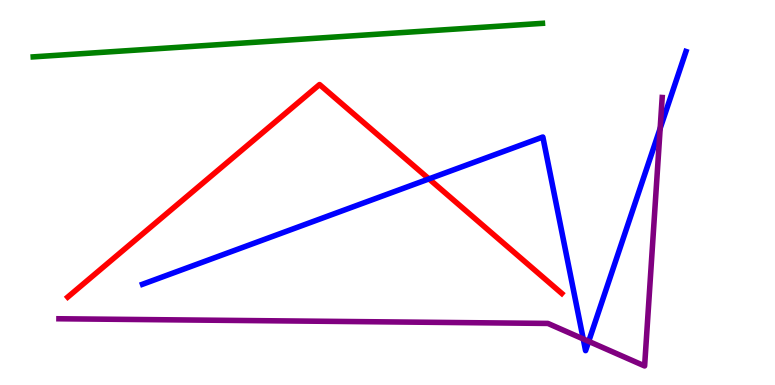[{'lines': ['blue', 'red'], 'intersections': [{'x': 5.53, 'y': 5.35}]}, {'lines': ['green', 'red'], 'intersections': []}, {'lines': ['purple', 'red'], 'intersections': []}, {'lines': ['blue', 'green'], 'intersections': []}, {'lines': ['blue', 'purple'], 'intersections': [{'x': 7.53, 'y': 1.2}, {'x': 7.6, 'y': 1.13}, {'x': 8.52, 'y': 6.67}]}, {'lines': ['green', 'purple'], 'intersections': []}]